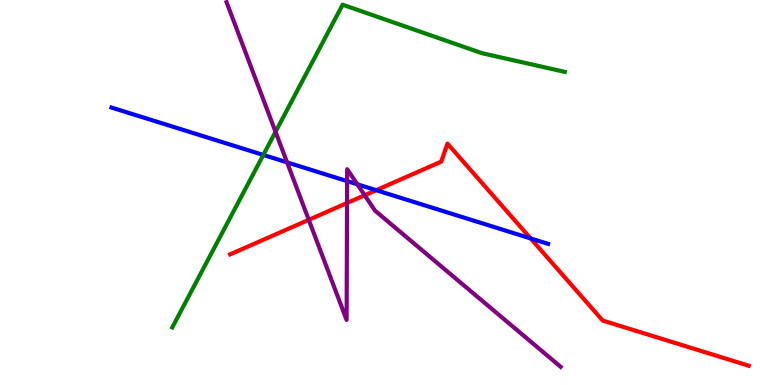[{'lines': ['blue', 'red'], 'intersections': [{'x': 4.85, 'y': 5.06}, {'x': 6.85, 'y': 3.81}]}, {'lines': ['green', 'red'], 'intersections': []}, {'lines': ['purple', 'red'], 'intersections': [{'x': 3.98, 'y': 4.29}, {'x': 4.48, 'y': 4.73}, {'x': 4.71, 'y': 4.93}]}, {'lines': ['blue', 'green'], 'intersections': [{'x': 3.4, 'y': 5.98}]}, {'lines': ['blue', 'purple'], 'intersections': [{'x': 3.7, 'y': 5.78}, {'x': 4.48, 'y': 5.3}, {'x': 4.61, 'y': 5.21}]}, {'lines': ['green', 'purple'], 'intersections': [{'x': 3.56, 'y': 6.58}]}]